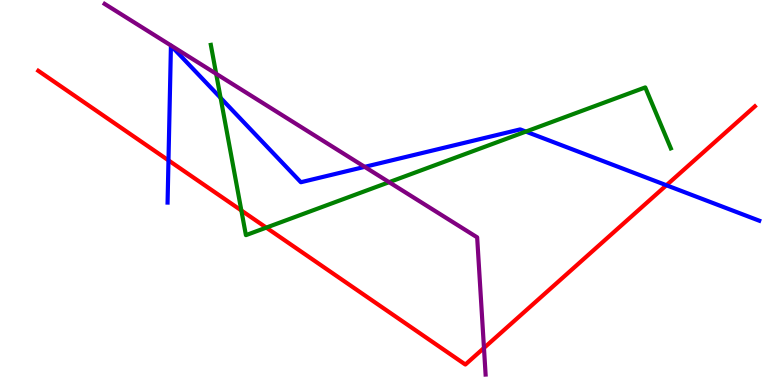[{'lines': ['blue', 'red'], 'intersections': [{'x': 2.17, 'y': 5.84}, {'x': 8.6, 'y': 5.19}]}, {'lines': ['green', 'red'], 'intersections': [{'x': 3.11, 'y': 4.53}, {'x': 3.44, 'y': 4.09}]}, {'lines': ['purple', 'red'], 'intersections': [{'x': 6.24, 'y': 0.962}]}, {'lines': ['blue', 'green'], 'intersections': [{'x': 2.85, 'y': 7.46}, {'x': 6.79, 'y': 6.58}]}, {'lines': ['blue', 'purple'], 'intersections': [{'x': 4.71, 'y': 5.67}]}, {'lines': ['green', 'purple'], 'intersections': [{'x': 2.79, 'y': 8.08}, {'x': 5.02, 'y': 5.27}]}]